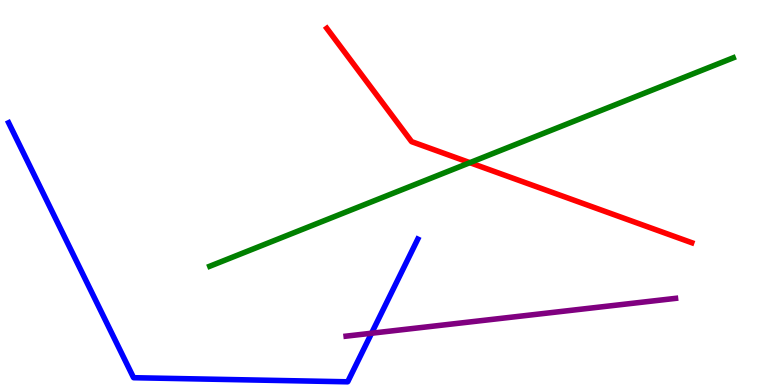[{'lines': ['blue', 'red'], 'intersections': []}, {'lines': ['green', 'red'], 'intersections': [{'x': 6.06, 'y': 5.77}]}, {'lines': ['purple', 'red'], 'intersections': []}, {'lines': ['blue', 'green'], 'intersections': []}, {'lines': ['blue', 'purple'], 'intersections': [{'x': 4.79, 'y': 1.34}]}, {'lines': ['green', 'purple'], 'intersections': []}]